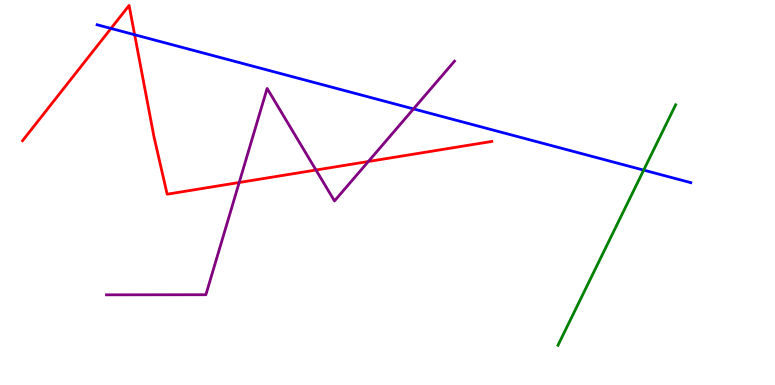[{'lines': ['blue', 'red'], 'intersections': [{'x': 1.43, 'y': 9.26}, {'x': 1.74, 'y': 9.1}]}, {'lines': ['green', 'red'], 'intersections': []}, {'lines': ['purple', 'red'], 'intersections': [{'x': 3.09, 'y': 5.26}, {'x': 4.08, 'y': 5.58}, {'x': 4.75, 'y': 5.81}]}, {'lines': ['blue', 'green'], 'intersections': [{'x': 8.31, 'y': 5.58}]}, {'lines': ['blue', 'purple'], 'intersections': [{'x': 5.34, 'y': 7.17}]}, {'lines': ['green', 'purple'], 'intersections': []}]